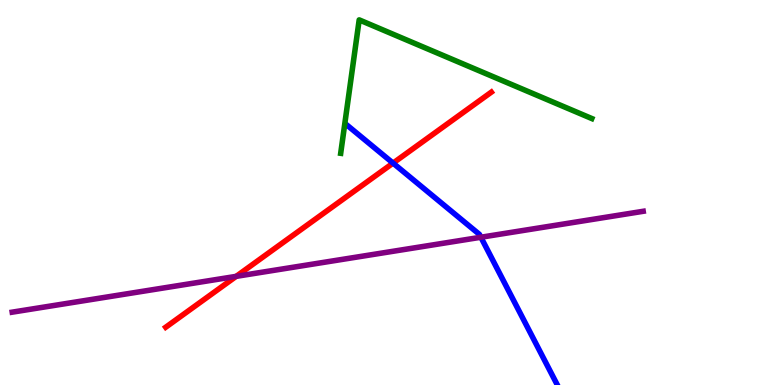[{'lines': ['blue', 'red'], 'intersections': [{'x': 5.07, 'y': 5.76}]}, {'lines': ['green', 'red'], 'intersections': []}, {'lines': ['purple', 'red'], 'intersections': [{'x': 3.05, 'y': 2.82}]}, {'lines': ['blue', 'green'], 'intersections': []}, {'lines': ['blue', 'purple'], 'intersections': [{'x': 6.21, 'y': 3.84}]}, {'lines': ['green', 'purple'], 'intersections': []}]